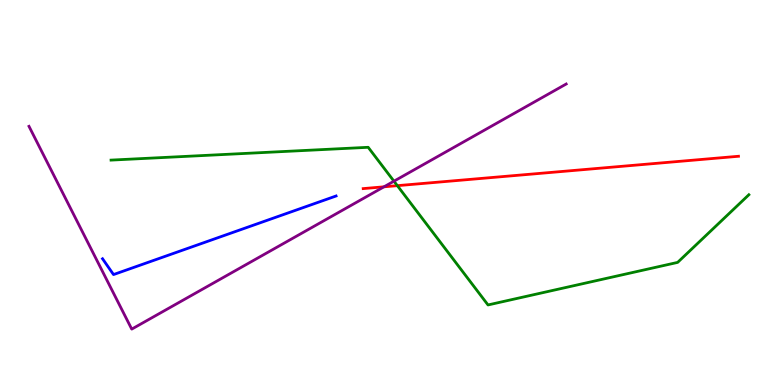[{'lines': ['blue', 'red'], 'intersections': []}, {'lines': ['green', 'red'], 'intersections': [{'x': 5.13, 'y': 5.18}]}, {'lines': ['purple', 'red'], 'intersections': [{'x': 4.95, 'y': 5.15}]}, {'lines': ['blue', 'green'], 'intersections': []}, {'lines': ['blue', 'purple'], 'intersections': []}, {'lines': ['green', 'purple'], 'intersections': [{'x': 5.08, 'y': 5.29}]}]